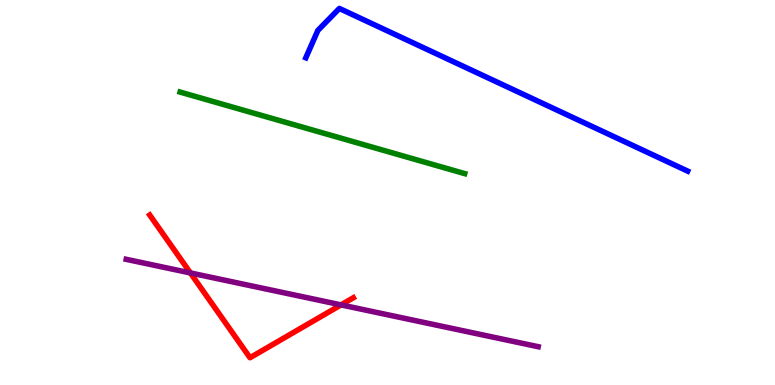[{'lines': ['blue', 'red'], 'intersections': []}, {'lines': ['green', 'red'], 'intersections': []}, {'lines': ['purple', 'red'], 'intersections': [{'x': 2.46, 'y': 2.91}, {'x': 4.4, 'y': 2.08}]}, {'lines': ['blue', 'green'], 'intersections': []}, {'lines': ['blue', 'purple'], 'intersections': []}, {'lines': ['green', 'purple'], 'intersections': []}]